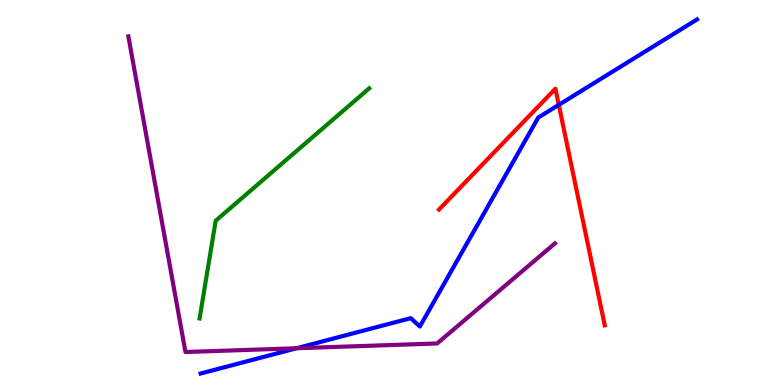[{'lines': ['blue', 'red'], 'intersections': [{'x': 7.21, 'y': 7.28}]}, {'lines': ['green', 'red'], 'intersections': []}, {'lines': ['purple', 'red'], 'intersections': []}, {'lines': ['blue', 'green'], 'intersections': []}, {'lines': ['blue', 'purple'], 'intersections': [{'x': 3.83, 'y': 0.955}]}, {'lines': ['green', 'purple'], 'intersections': []}]